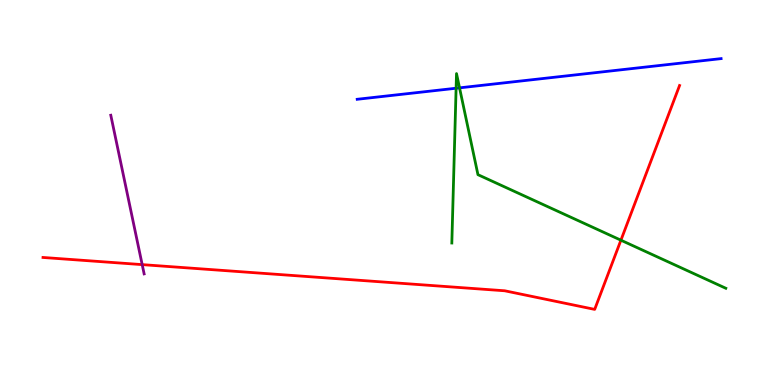[{'lines': ['blue', 'red'], 'intersections': []}, {'lines': ['green', 'red'], 'intersections': [{'x': 8.01, 'y': 3.76}]}, {'lines': ['purple', 'red'], 'intersections': [{'x': 1.83, 'y': 3.13}]}, {'lines': ['blue', 'green'], 'intersections': [{'x': 5.89, 'y': 7.71}, {'x': 5.93, 'y': 7.72}]}, {'lines': ['blue', 'purple'], 'intersections': []}, {'lines': ['green', 'purple'], 'intersections': []}]